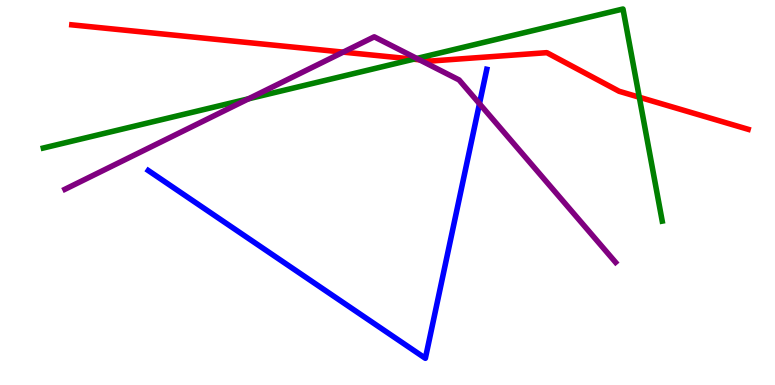[{'lines': ['blue', 'red'], 'intersections': []}, {'lines': ['green', 'red'], 'intersections': [{'x': 5.34, 'y': 8.46}, {'x': 8.25, 'y': 7.47}]}, {'lines': ['purple', 'red'], 'intersections': [{'x': 4.43, 'y': 8.65}, {'x': 5.41, 'y': 8.45}]}, {'lines': ['blue', 'green'], 'intersections': []}, {'lines': ['blue', 'purple'], 'intersections': [{'x': 6.19, 'y': 7.31}]}, {'lines': ['green', 'purple'], 'intersections': [{'x': 3.21, 'y': 7.43}, {'x': 5.38, 'y': 8.48}]}]